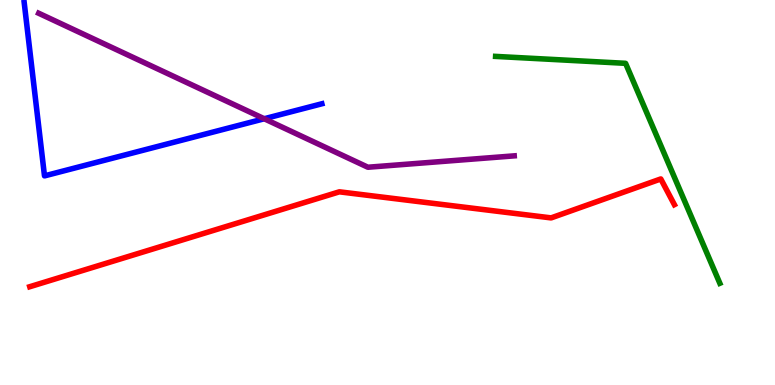[{'lines': ['blue', 'red'], 'intersections': []}, {'lines': ['green', 'red'], 'intersections': []}, {'lines': ['purple', 'red'], 'intersections': []}, {'lines': ['blue', 'green'], 'intersections': []}, {'lines': ['blue', 'purple'], 'intersections': [{'x': 3.41, 'y': 6.92}]}, {'lines': ['green', 'purple'], 'intersections': []}]